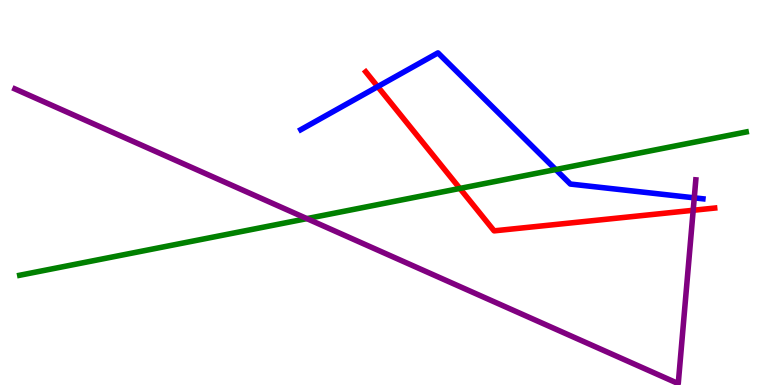[{'lines': ['blue', 'red'], 'intersections': [{'x': 4.87, 'y': 7.75}]}, {'lines': ['green', 'red'], 'intersections': [{'x': 5.93, 'y': 5.11}]}, {'lines': ['purple', 'red'], 'intersections': [{'x': 8.94, 'y': 4.54}]}, {'lines': ['blue', 'green'], 'intersections': [{'x': 7.17, 'y': 5.6}]}, {'lines': ['blue', 'purple'], 'intersections': [{'x': 8.96, 'y': 4.86}]}, {'lines': ['green', 'purple'], 'intersections': [{'x': 3.96, 'y': 4.32}]}]